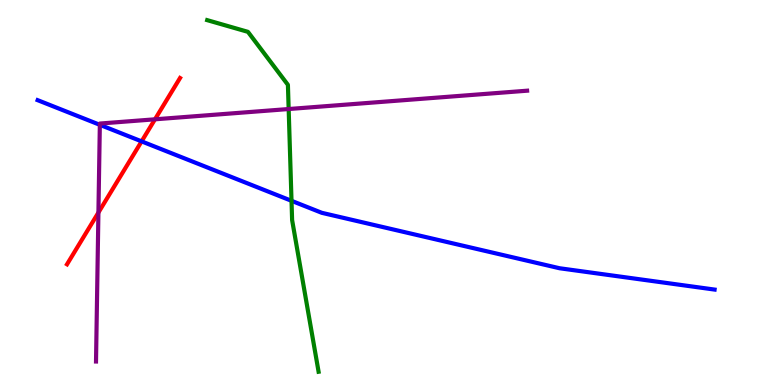[{'lines': ['blue', 'red'], 'intersections': [{'x': 1.83, 'y': 6.33}]}, {'lines': ['green', 'red'], 'intersections': []}, {'lines': ['purple', 'red'], 'intersections': [{'x': 1.27, 'y': 4.48}, {'x': 2.0, 'y': 6.9}]}, {'lines': ['blue', 'green'], 'intersections': [{'x': 3.76, 'y': 4.78}]}, {'lines': ['blue', 'purple'], 'intersections': [{'x': 1.29, 'y': 6.76}]}, {'lines': ['green', 'purple'], 'intersections': [{'x': 3.72, 'y': 7.17}]}]